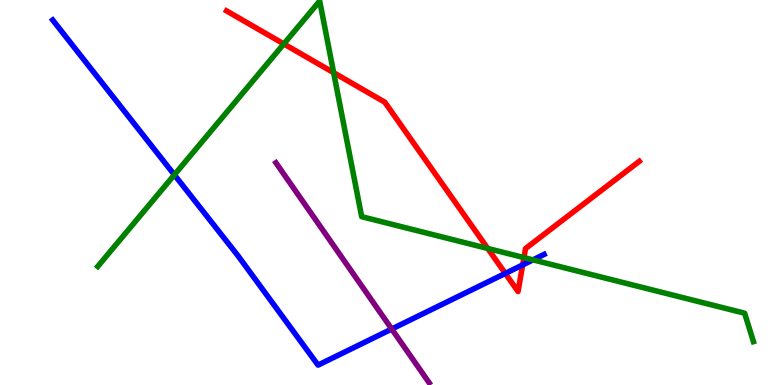[{'lines': ['blue', 'red'], 'intersections': [{'x': 6.52, 'y': 2.9}, {'x': 6.74, 'y': 3.12}]}, {'lines': ['green', 'red'], 'intersections': [{'x': 3.66, 'y': 8.86}, {'x': 4.31, 'y': 8.11}, {'x': 6.29, 'y': 3.55}, {'x': 6.76, 'y': 3.31}]}, {'lines': ['purple', 'red'], 'intersections': []}, {'lines': ['blue', 'green'], 'intersections': [{'x': 2.25, 'y': 5.46}, {'x': 6.88, 'y': 3.25}]}, {'lines': ['blue', 'purple'], 'intersections': [{'x': 5.05, 'y': 1.45}]}, {'lines': ['green', 'purple'], 'intersections': []}]